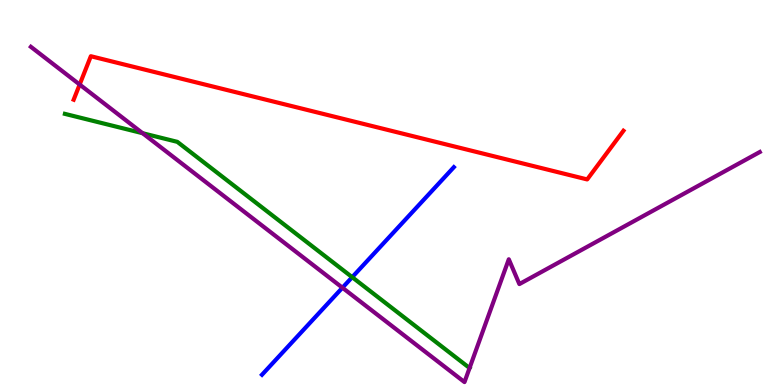[{'lines': ['blue', 'red'], 'intersections': []}, {'lines': ['green', 'red'], 'intersections': []}, {'lines': ['purple', 'red'], 'intersections': [{'x': 1.03, 'y': 7.8}]}, {'lines': ['blue', 'green'], 'intersections': [{'x': 4.54, 'y': 2.8}]}, {'lines': ['blue', 'purple'], 'intersections': [{'x': 4.42, 'y': 2.53}]}, {'lines': ['green', 'purple'], 'intersections': [{'x': 1.84, 'y': 6.54}, {'x': 6.06, 'y': 0.441}]}]